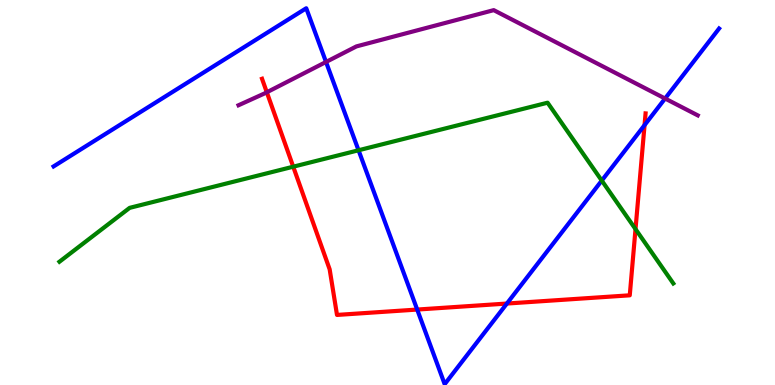[{'lines': ['blue', 'red'], 'intersections': [{'x': 5.38, 'y': 1.96}, {'x': 6.54, 'y': 2.12}, {'x': 8.32, 'y': 6.75}]}, {'lines': ['green', 'red'], 'intersections': [{'x': 3.78, 'y': 5.67}, {'x': 8.2, 'y': 4.05}]}, {'lines': ['purple', 'red'], 'intersections': [{'x': 3.44, 'y': 7.6}]}, {'lines': ['blue', 'green'], 'intersections': [{'x': 4.63, 'y': 6.1}, {'x': 7.76, 'y': 5.31}]}, {'lines': ['blue', 'purple'], 'intersections': [{'x': 4.21, 'y': 8.39}, {'x': 8.58, 'y': 7.44}]}, {'lines': ['green', 'purple'], 'intersections': []}]